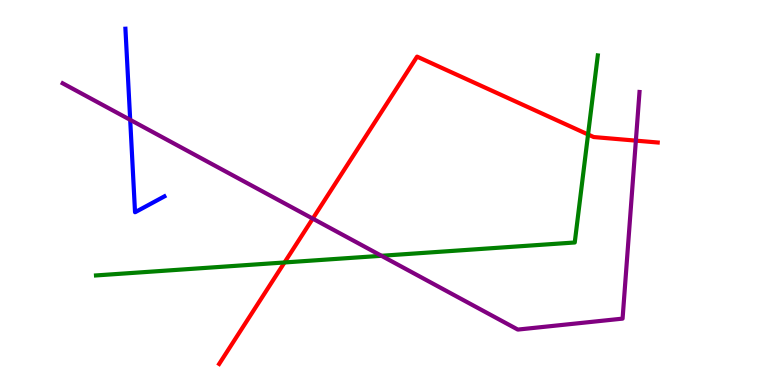[{'lines': ['blue', 'red'], 'intersections': []}, {'lines': ['green', 'red'], 'intersections': [{'x': 3.67, 'y': 3.18}, {'x': 7.59, 'y': 6.51}]}, {'lines': ['purple', 'red'], 'intersections': [{'x': 4.04, 'y': 4.32}, {'x': 8.2, 'y': 6.35}]}, {'lines': ['blue', 'green'], 'intersections': []}, {'lines': ['blue', 'purple'], 'intersections': [{'x': 1.68, 'y': 6.89}]}, {'lines': ['green', 'purple'], 'intersections': [{'x': 4.92, 'y': 3.36}]}]